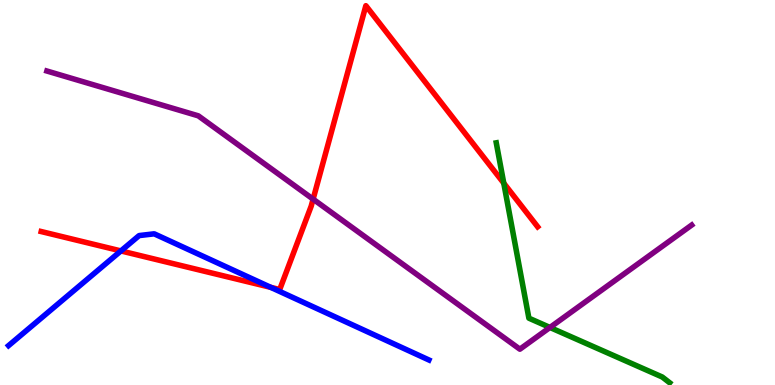[{'lines': ['blue', 'red'], 'intersections': [{'x': 1.56, 'y': 3.48}, {'x': 3.49, 'y': 2.54}]}, {'lines': ['green', 'red'], 'intersections': [{'x': 6.5, 'y': 5.24}]}, {'lines': ['purple', 'red'], 'intersections': [{'x': 4.04, 'y': 4.83}]}, {'lines': ['blue', 'green'], 'intersections': []}, {'lines': ['blue', 'purple'], 'intersections': []}, {'lines': ['green', 'purple'], 'intersections': [{'x': 7.1, 'y': 1.49}]}]